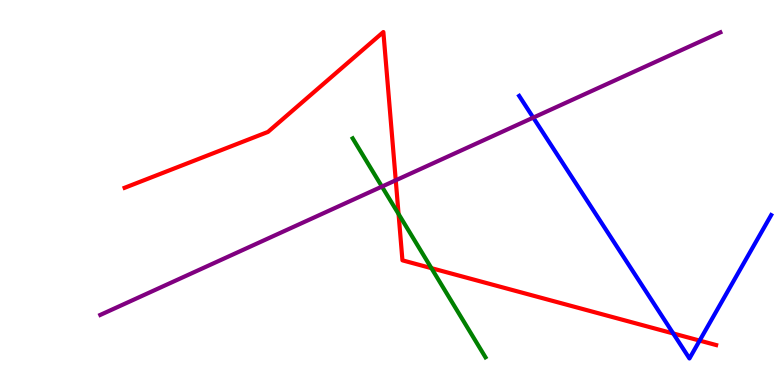[{'lines': ['blue', 'red'], 'intersections': [{'x': 8.69, 'y': 1.34}, {'x': 9.03, 'y': 1.15}]}, {'lines': ['green', 'red'], 'intersections': [{'x': 5.14, 'y': 4.44}, {'x': 5.57, 'y': 3.03}]}, {'lines': ['purple', 'red'], 'intersections': [{'x': 5.11, 'y': 5.32}]}, {'lines': ['blue', 'green'], 'intersections': []}, {'lines': ['blue', 'purple'], 'intersections': [{'x': 6.88, 'y': 6.94}]}, {'lines': ['green', 'purple'], 'intersections': [{'x': 4.93, 'y': 5.15}]}]